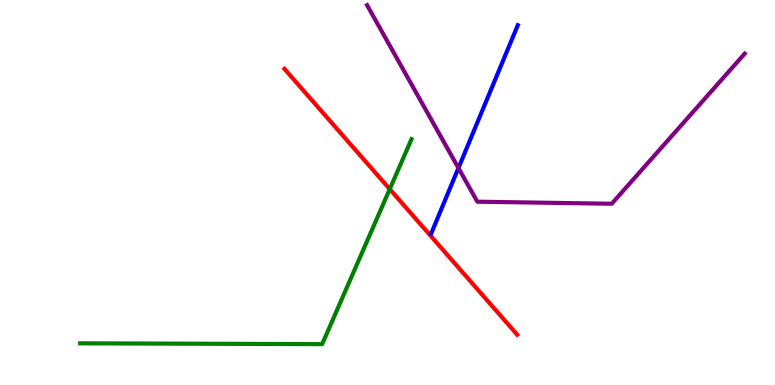[{'lines': ['blue', 'red'], 'intersections': []}, {'lines': ['green', 'red'], 'intersections': [{'x': 5.03, 'y': 5.09}]}, {'lines': ['purple', 'red'], 'intersections': []}, {'lines': ['blue', 'green'], 'intersections': []}, {'lines': ['blue', 'purple'], 'intersections': [{'x': 5.92, 'y': 5.64}]}, {'lines': ['green', 'purple'], 'intersections': []}]